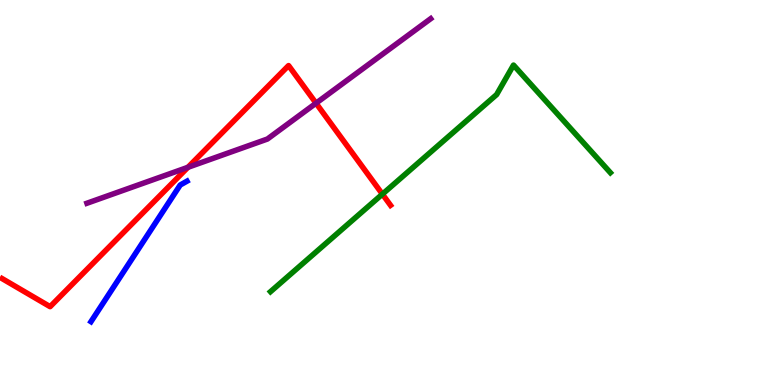[{'lines': ['blue', 'red'], 'intersections': []}, {'lines': ['green', 'red'], 'intersections': [{'x': 4.93, 'y': 4.96}]}, {'lines': ['purple', 'red'], 'intersections': [{'x': 2.43, 'y': 5.65}, {'x': 4.08, 'y': 7.32}]}, {'lines': ['blue', 'green'], 'intersections': []}, {'lines': ['blue', 'purple'], 'intersections': []}, {'lines': ['green', 'purple'], 'intersections': []}]